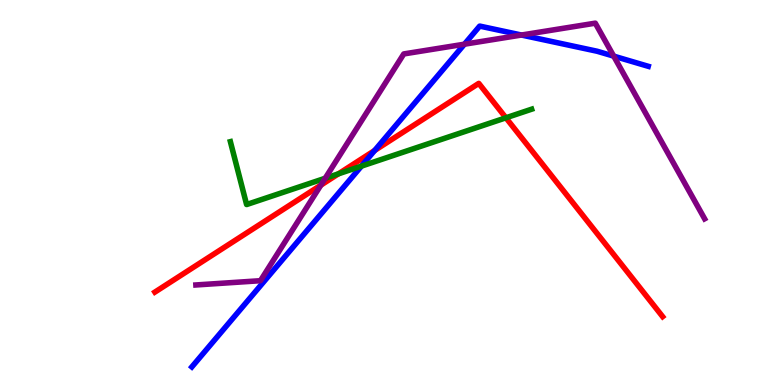[{'lines': ['blue', 'red'], 'intersections': [{'x': 4.83, 'y': 6.09}]}, {'lines': ['green', 'red'], 'intersections': [{'x': 4.37, 'y': 5.48}, {'x': 6.53, 'y': 6.94}]}, {'lines': ['purple', 'red'], 'intersections': [{'x': 4.14, 'y': 5.19}]}, {'lines': ['blue', 'green'], 'intersections': [{'x': 4.66, 'y': 5.68}]}, {'lines': ['blue', 'purple'], 'intersections': [{'x': 5.99, 'y': 8.85}, {'x': 6.73, 'y': 9.09}, {'x': 7.92, 'y': 8.54}]}, {'lines': ['green', 'purple'], 'intersections': [{'x': 4.2, 'y': 5.37}]}]